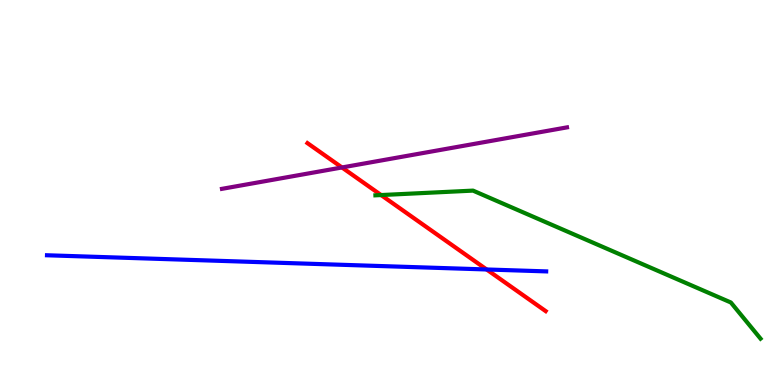[{'lines': ['blue', 'red'], 'intersections': [{'x': 6.28, 'y': 3.0}]}, {'lines': ['green', 'red'], 'intersections': [{'x': 4.92, 'y': 4.93}]}, {'lines': ['purple', 'red'], 'intersections': [{'x': 4.41, 'y': 5.65}]}, {'lines': ['blue', 'green'], 'intersections': []}, {'lines': ['blue', 'purple'], 'intersections': []}, {'lines': ['green', 'purple'], 'intersections': []}]